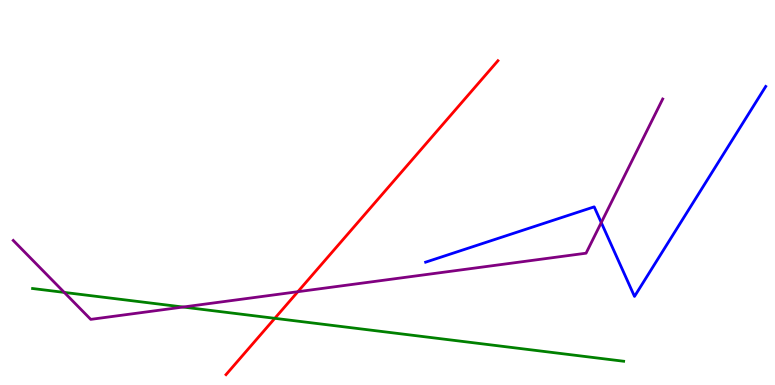[{'lines': ['blue', 'red'], 'intersections': []}, {'lines': ['green', 'red'], 'intersections': [{'x': 3.55, 'y': 1.73}]}, {'lines': ['purple', 'red'], 'intersections': [{'x': 3.84, 'y': 2.42}]}, {'lines': ['blue', 'green'], 'intersections': []}, {'lines': ['blue', 'purple'], 'intersections': [{'x': 7.76, 'y': 4.22}]}, {'lines': ['green', 'purple'], 'intersections': [{'x': 0.829, 'y': 2.4}, {'x': 2.36, 'y': 2.03}]}]